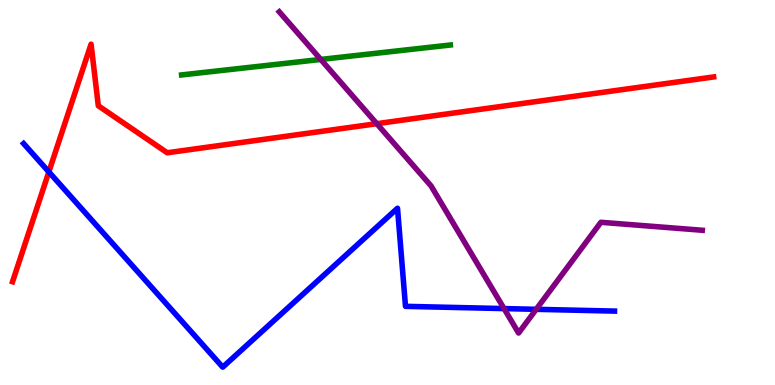[{'lines': ['blue', 'red'], 'intersections': [{'x': 0.63, 'y': 5.54}]}, {'lines': ['green', 'red'], 'intersections': []}, {'lines': ['purple', 'red'], 'intersections': [{'x': 4.86, 'y': 6.79}]}, {'lines': ['blue', 'green'], 'intersections': []}, {'lines': ['blue', 'purple'], 'intersections': [{'x': 6.5, 'y': 1.98}, {'x': 6.92, 'y': 1.97}]}, {'lines': ['green', 'purple'], 'intersections': [{'x': 4.14, 'y': 8.46}]}]